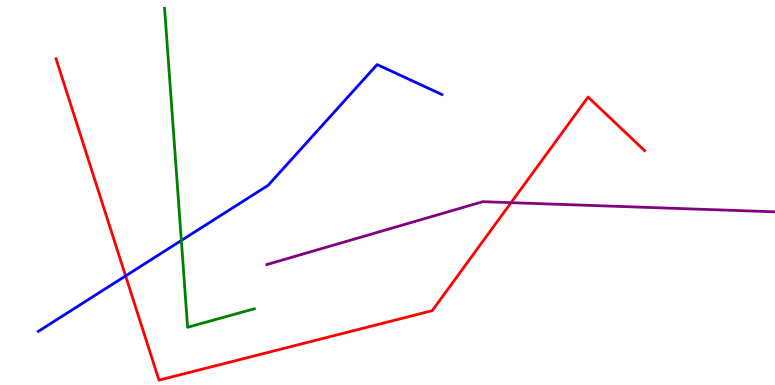[{'lines': ['blue', 'red'], 'intersections': [{'x': 1.62, 'y': 2.83}]}, {'lines': ['green', 'red'], 'intersections': []}, {'lines': ['purple', 'red'], 'intersections': [{'x': 6.59, 'y': 4.74}]}, {'lines': ['blue', 'green'], 'intersections': [{'x': 2.34, 'y': 3.75}]}, {'lines': ['blue', 'purple'], 'intersections': []}, {'lines': ['green', 'purple'], 'intersections': []}]